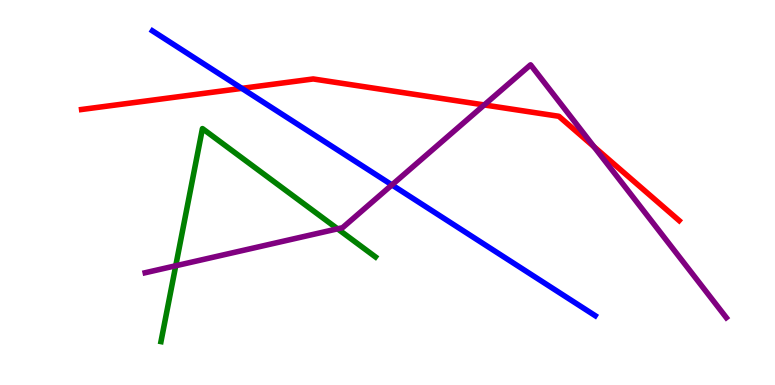[{'lines': ['blue', 'red'], 'intersections': [{'x': 3.12, 'y': 7.7}]}, {'lines': ['green', 'red'], 'intersections': []}, {'lines': ['purple', 'red'], 'intersections': [{'x': 6.25, 'y': 7.27}, {'x': 7.66, 'y': 6.19}]}, {'lines': ['blue', 'green'], 'intersections': []}, {'lines': ['blue', 'purple'], 'intersections': [{'x': 5.06, 'y': 5.2}]}, {'lines': ['green', 'purple'], 'intersections': [{'x': 2.27, 'y': 3.1}, {'x': 4.36, 'y': 4.06}]}]